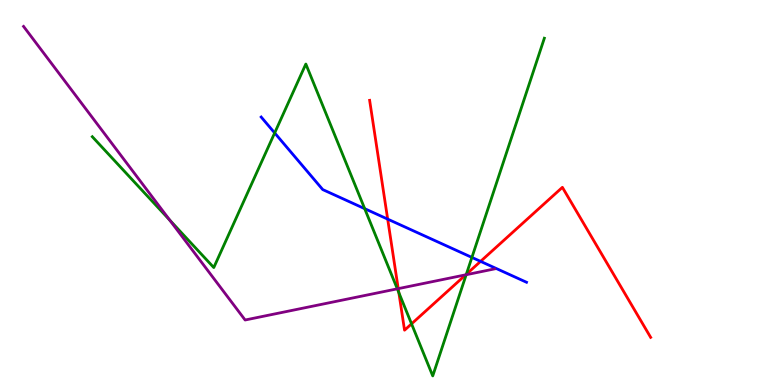[{'lines': ['blue', 'red'], 'intersections': [{'x': 5.0, 'y': 4.31}, {'x': 6.2, 'y': 3.21}]}, {'lines': ['green', 'red'], 'intersections': [{'x': 5.15, 'y': 2.4}, {'x': 5.31, 'y': 1.59}, {'x': 6.02, 'y': 2.88}]}, {'lines': ['purple', 'red'], 'intersections': [{'x': 5.14, 'y': 2.5}, {'x': 6.01, 'y': 2.86}]}, {'lines': ['blue', 'green'], 'intersections': [{'x': 3.54, 'y': 6.55}, {'x': 4.71, 'y': 4.58}, {'x': 6.09, 'y': 3.31}]}, {'lines': ['blue', 'purple'], 'intersections': []}, {'lines': ['green', 'purple'], 'intersections': [{'x': 2.19, 'y': 4.28}, {'x': 5.13, 'y': 2.5}, {'x': 6.02, 'y': 2.86}]}]